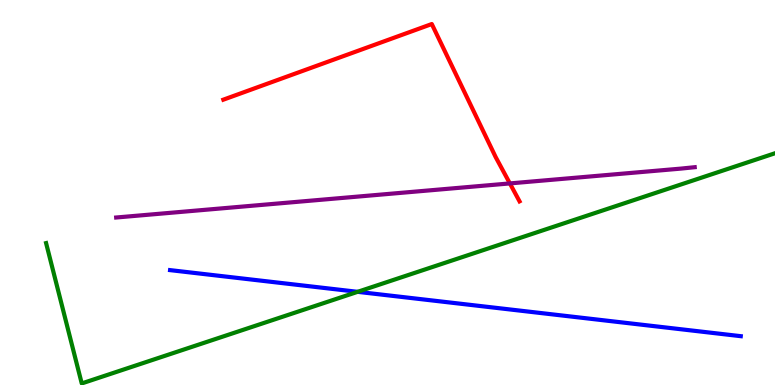[{'lines': ['blue', 'red'], 'intersections': []}, {'lines': ['green', 'red'], 'intersections': []}, {'lines': ['purple', 'red'], 'intersections': [{'x': 6.58, 'y': 5.24}]}, {'lines': ['blue', 'green'], 'intersections': [{'x': 4.61, 'y': 2.42}]}, {'lines': ['blue', 'purple'], 'intersections': []}, {'lines': ['green', 'purple'], 'intersections': []}]